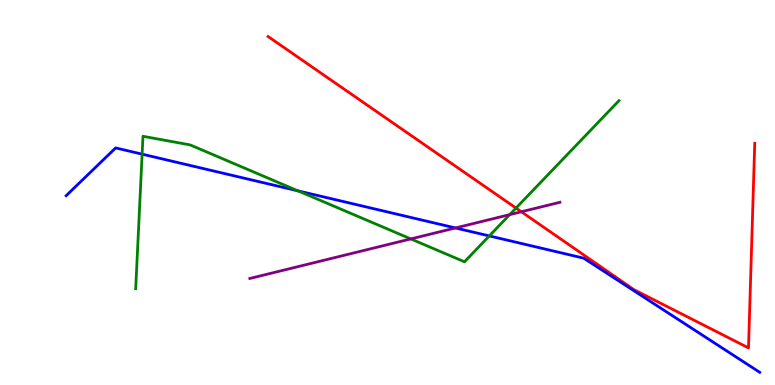[{'lines': ['blue', 'red'], 'intersections': []}, {'lines': ['green', 'red'], 'intersections': [{'x': 6.66, 'y': 4.6}]}, {'lines': ['purple', 'red'], 'intersections': [{'x': 6.73, 'y': 4.5}]}, {'lines': ['blue', 'green'], 'intersections': [{'x': 1.83, 'y': 6.0}, {'x': 3.85, 'y': 5.04}, {'x': 6.31, 'y': 3.87}]}, {'lines': ['blue', 'purple'], 'intersections': [{'x': 5.88, 'y': 4.08}]}, {'lines': ['green', 'purple'], 'intersections': [{'x': 5.3, 'y': 3.79}, {'x': 6.58, 'y': 4.43}]}]